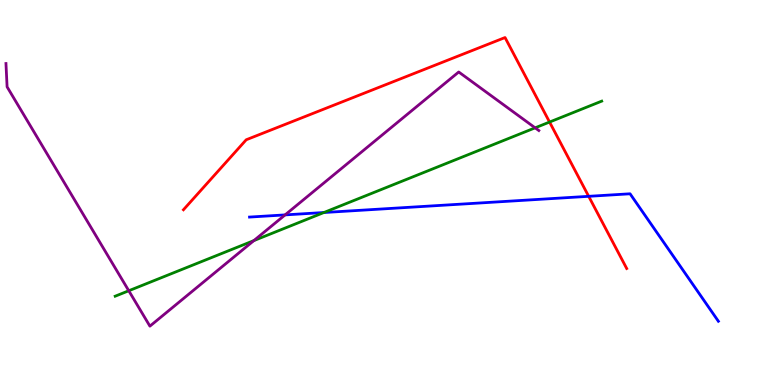[{'lines': ['blue', 'red'], 'intersections': [{'x': 7.6, 'y': 4.9}]}, {'lines': ['green', 'red'], 'intersections': [{'x': 7.09, 'y': 6.83}]}, {'lines': ['purple', 'red'], 'intersections': []}, {'lines': ['blue', 'green'], 'intersections': [{'x': 4.18, 'y': 4.48}]}, {'lines': ['blue', 'purple'], 'intersections': [{'x': 3.68, 'y': 4.42}]}, {'lines': ['green', 'purple'], 'intersections': [{'x': 1.66, 'y': 2.45}, {'x': 3.28, 'y': 3.75}, {'x': 6.9, 'y': 6.68}]}]